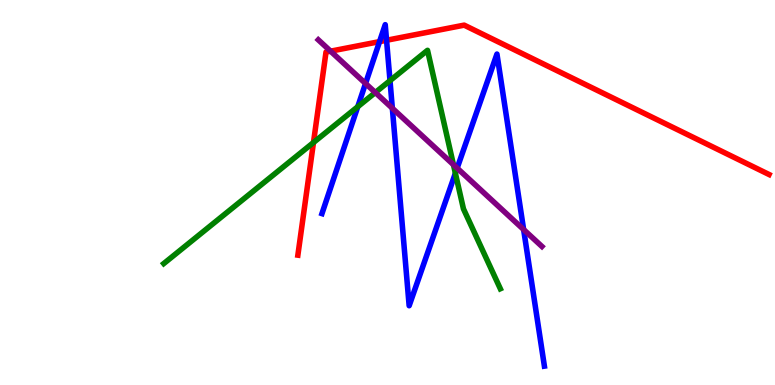[{'lines': ['blue', 'red'], 'intersections': [{'x': 4.9, 'y': 8.92}, {'x': 4.99, 'y': 8.95}]}, {'lines': ['green', 'red'], 'intersections': [{'x': 4.04, 'y': 6.3}]}, {'lines': ['purple', 'red'], 'intersections': [{'x': 4.27, 'y': 8.67}]}, {'lines': ['blue', 'green'], 'intersections': [{'x': 4.62, 'y': 7.23}, {'x': 5.03, 'y': 7.91}, {'x': 5.88, 'y': 5.5}]}, {'lines': ['blue', 'purple'], 'intersections': [{'x': 4.72, 'y': 7.83}, {'x': 5.06, 'y': 7.19}, {'x': 5.9, 'y': 5.63}, {'x': 6.76, 'y': 4.04}]}, {'lines': ['green', 'purple'], 'intersections': [{'x': 4.84, 'y': 7.6}, {'x': 5.85, 'y': 5.72}]}]